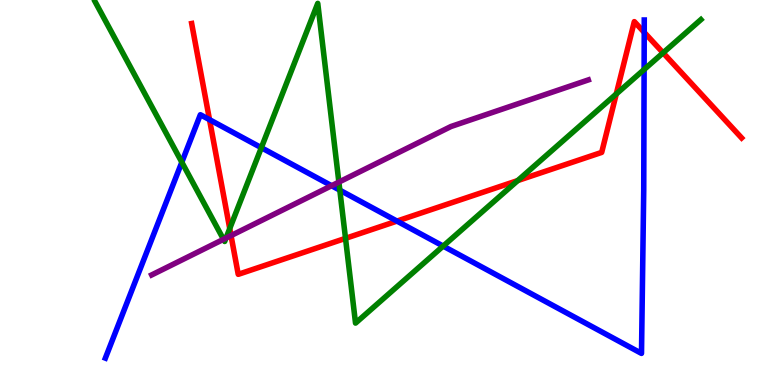[{'lines': ['blue', 'red'], 'intersections': [{'x': 2.7, 'y': 6.89}, {'x': 5.12, 'y': 4.26}, {'x': 8.31, 'y': 9.16}]}, {'lines': ['green', 'red'], 'intersections': [{'x': 2.96, 'y': 4.06}, {'x': 4.46, 'y': 3.81}, {'x': 6.68, 'y': 5.31}, {'x': 7.95, 'y': 7.56}, {'x': 8.56, 'y': 8.63}]}, {'lines': ['purple', 'red'], 'intersections': [{'x': 2.98, 'y': 3.88}]}, {'lines': ['blue', 'green'], 'intersections': [{'x': 2.35, 'y': 5.79}, {'x': 3.37, 'y': 6.16}, {'x': 4.38, 'y': 5.06}, {'x': 5.72, 'y': 3.61}, {'x': 8.31, 'y': 8.19}]}, {'lines': ['blue', 'purple'], 'intersections': [{'x': 4.28, 'y': 5.18}]}, {'lines': ['green', 'purple'], 'intersections': [{'x': 2.88, 'y': 3.78}, {'x': 2.92, 'y': 3.82}, {'x': 4.37, 'y': 5.27}]}]